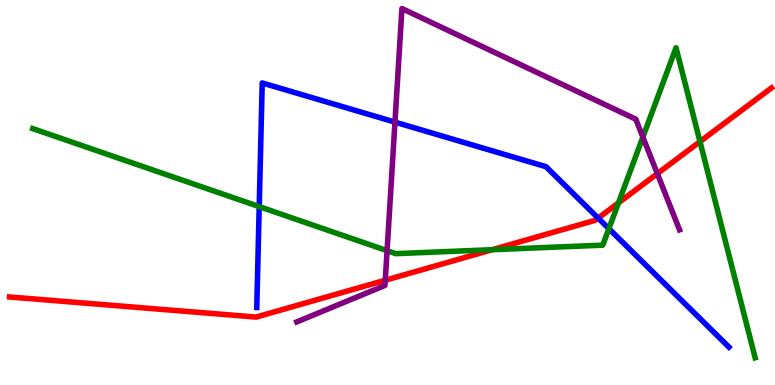[{'lines': ['blue', 'red'], 'intersections': [{'x': 7.72, 'y': 4.33}]}, {'lines': ['green', 'red'], 'intersections': [{'x': 6.35, 'y': 3.51}, {'x': 7.98, 'y': 4.73}, {'x': 9.03, 'y': 6.32}]}, {'lines': ['purple', 'red'], 'intersections': [{'x': 4.97, 'y': 2.72}, {'x': 8.48, 'y': 5.49}]}, {'lines': ['blue', 'green'], 'intersections': [{'x': 3.34, 'y': 4.63}, {'x': 7.86, 'y': 4.06}]}, {'lines': ['blue', 'purple'], 'intersections': [{'x': 5.1, 'y': 6.83}]}, {'lines': ['green', 'purple'], 'intersections': [{'x': 4.99, 'y': 3.49}, {'x': 8.3, 'y': 6.44}]}]